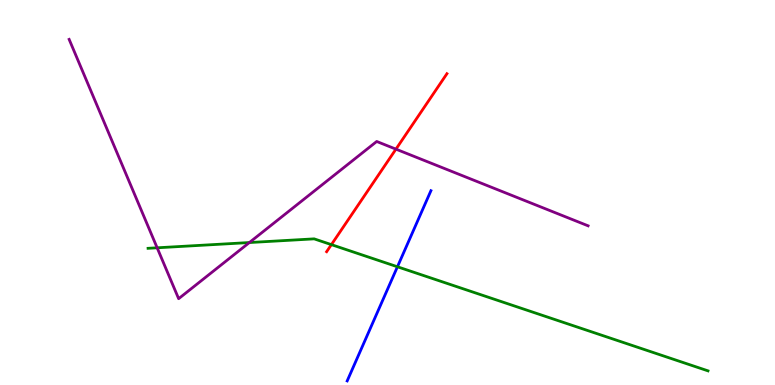[{'lines': ['blue', 'red'], 'intersections': []}, {'lines': ['green', 'red'], 'intersections': [{'x': 4.28, 'y': 3.65}]}, {'lines': ['purple', 'red'], 'intersections': [{'x': 5.11, 'y': 6.13}]}, {'lines': ['blue', 'green'], 'intersections': [{'x': 5.13, 'y': 3.07}]}, {'lines': ['blue', 'purple'], 'intersections': []}, {'lines': ['green', 'purple'], 'intersections': [{'x': 2.03, 'y': 3.56}, {'x': 3.22, 'y': 3.7}]}]